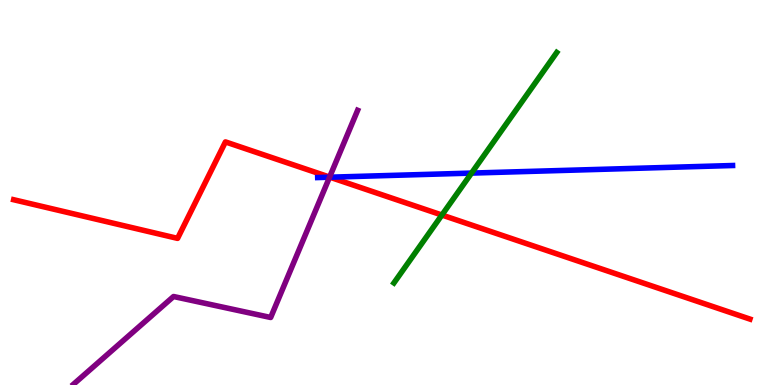[{'lines': ['blue', 'red'], 'intersections': [{'x': 4.26, 'y': 5.4}]}, {'lines': ['green', 'red'], 'intersections': [{'x': 5.7, 'y': 4.41}]}, {'lines': ['purple', 'red'], 'intersections': [{'x': 4.25, 'y': 5.4}]}, {'lines': ['blue', 'green'], 'intersections': [{'x': 6.08, 'y': 5.5}]}, {'lines': ['blue', 'purple'], 'intersections': [{'x': 4.25, 'y': 5.4}]}, {'lines': ['green', 'purple'], 'intersections': []}]